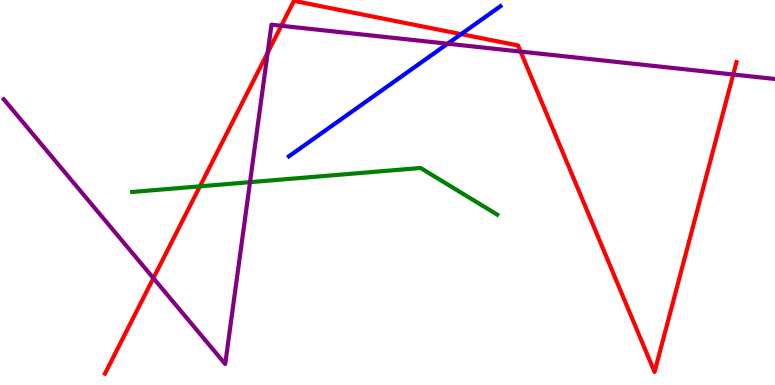[{'lines': ['blue', 'red'], 'intersections': [{'x': 5.95, 'y': 9.11}]}, {'lines': ['green', 'red'], 'intersections': [{'x': 2.58, 'y': 5.16}]}, {'lines': ['purple', 'red'], 'intersections': [{'x': 1.98, 'y': 2.78}, {'x': 3.45, 'y': 8.63}, {'x': 3.63, 'y': 9.33}, {'x': 6.72, 'y': 8.66}, {'x': 9.46, 'y': 8.07}]}, {'lines': ['blue', 'green'], 'intersections': []}, {'lines': ['blue', 'purple'], 'intersections': [{'x': 5.78, 'y': 8.86}]}, {'lines': ['green', 'purple'], 'intersections': [{'x': 3.23, 'y': 5.27}]}]